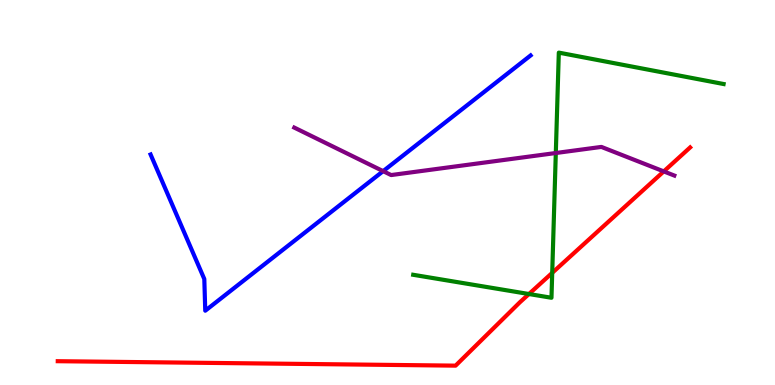[{'lines': ['blue', 'red'], 'intersections': []}, {'lines': ['green', 'red'], 'intersections': [{'x': 6.83, 'y': 2.36}, {'x': 7.13, 'y': 2.91}]}, {'lines': ['purple', 'red'], 'intersections': [{'x': 8.56, 'y': 5.55}]}, {'lines': ['blue', 'green'], 'intersections': []}, {'lines': ['blue', 'purple'], 'intersections': [{'x': 4.94, 'y': 5.55}]}, {'lines': ['green', 'purple'], 'intersections': [{'x': 7.17, 'y': 6.03}]}]